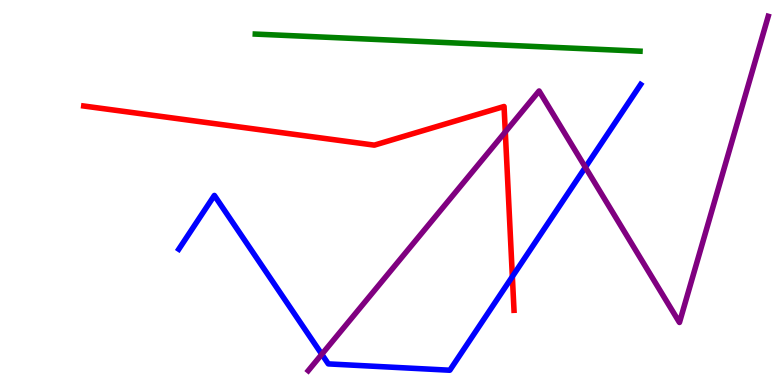[{'lines': ['blue', 'red'], 'intersections': [{'x': 6.61, 'y': 2.82}]}, {'lines': ['green', 'red'], 'intersections': []}, {'lines': ['purple', 'red'], 'intersections': [{'x': 6.52, 'y': 6.57}]}, {'lines': ['blue', 'green'], 'intersections': []}, {'lines': ['blue', 'purple'], 'intersections': [{'x': 4.15, 'y': 0.798}, {'x': 7.55, 'y': 5.66}]}, {'lines': ['green', 'purple'], 'intersections': []}]